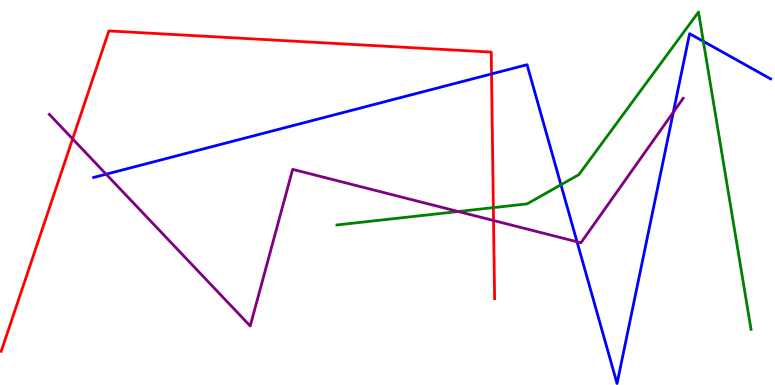[{'lines': ['blue', 'red'], 'intersections': [{'x': 6.34, 'y': 8.08}]}, {'lines': ['green', 'red'], 'intersections': [{'x': 6.37, 'y': 4.61}]}, {'lines': ['purple', 'red'], 'intersections': [{'x': 0.937, 'y': 6.39}, {'x': 6.37, 'y': 4.27}]}, {'lines': ['blue', 'green'], 'intersections': [{'x': 7.24, 'y': 5.2}, {'x': 9.08, 'y': 8.93}]}, {'lines': ['blue', 'purple'], 'intersections': [{'x': 1.37, 'y': 5.48}, {'x': 7.45, 'y': 3.72}, {'x': 8.69, 'y': 7.08}]}, {'lines': ['green', 'purple'], 'intersections': [{'x': 5.91, 'y': 4.51}]}]